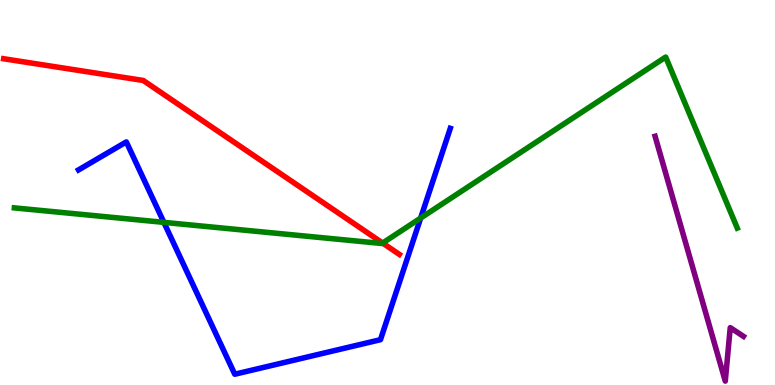[{'lines': ['blue', 'red'], 'intersections': []}, {'lines': ['green', 'red'], 'intersections': [{'x': 4.94, 'y': 3.69}]}, {'lines': ['purple', 'red'], 'intersections': []}, {'lines': ['blue', 'green'], 'intersections': [{'x': 2.11, 'y': 4.22}, {'x': 5.43, 'y': 4.34}]}, {'lines': ['blue', 'purple'], 'intersections': []}, {'lines': ['green', 'purple'], 'intersections': []}]